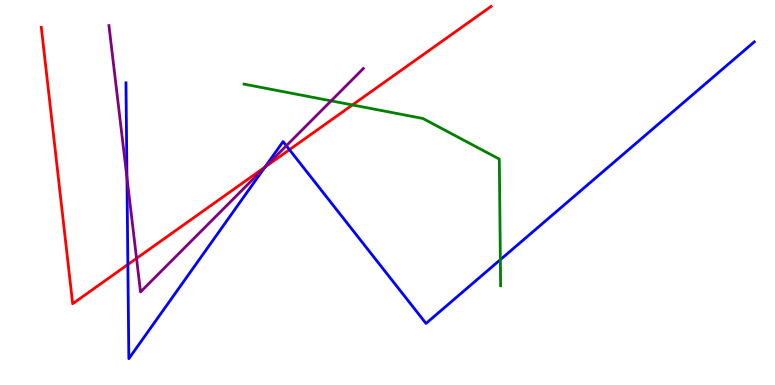[{'lines': ['blue', 'red'], 'intersections': [{'x': 1.65, 'y': 3.13}, {'x': 3.42, 'y': 5.66}, {'x': 3.73, 'y': 6.11}]}, {'lines': ['green', 'red'], 'intersections': [{'x': 4.55, 'y': 7.27}]}, {'lines': ['purple', 'red'], 'intersections': [{'x': 1.76, 'y': 3.29}, {'x': 3.42, 'y': 5.67}]}, {'lines': ['blue', 'green'], 'intersections': [{'x': 6.46, 'y': 3.26}]}, {'lines': ['blue', 'purple'], 'intersections': [{'x': 1.64, 'y': 5.39}, {'x': 3.42, 'y': 5.65}, {'x': 3.69, 'y': 6.21}]}, {'lines': ['green', 'purple'], 'intersections': [{'x': 4.27, 'y': 7.38}]}]